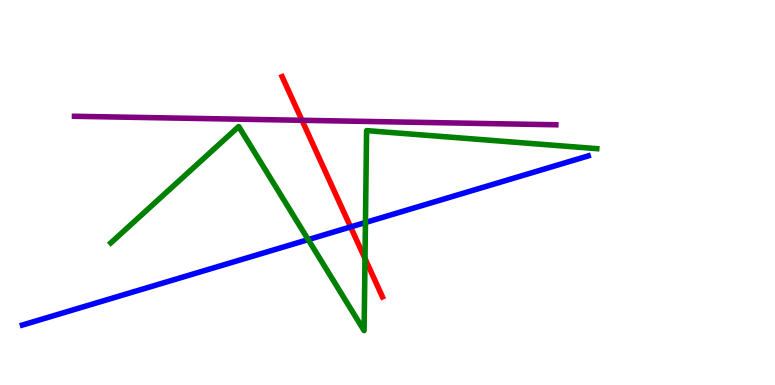[{'lines': ['blue', 'red'], 'intersections': [{'x': 4.52, 'y': 4.11}]}, {'lines': ['green', 'red'], 'intersections': [{'x': 4.71, 'y': 3.28}]}, {'lines': ['purple', 'red'], 'intersections': [{'x': 3.9, 'y': 6.88}]}, {'lines': ['blue', 'green'], 'intersections': [{'x': 3.98, 'y': 3.78}, {'x': 4.72, 'y': 4.22}]}, {'lines': ['blue', 'purple'], 'intersections': []}, {'lines': ['green', 'purple'], 'intersections': []}]